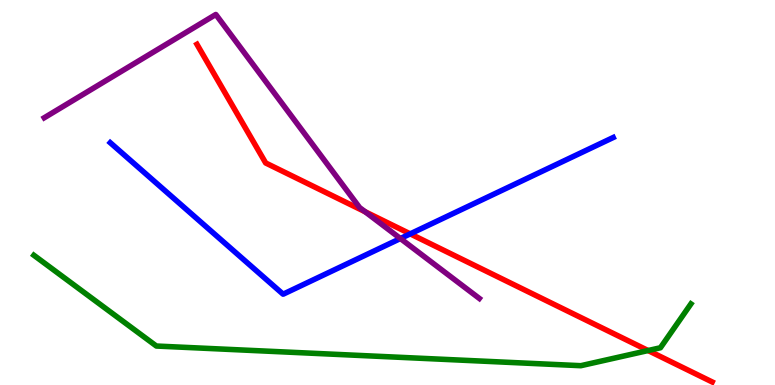[{'lines': ['blue', 'red'], 'intersections': [{'x': 5.29, 'y': 3.93}]}, {'lines': ['green', 'red'], 'intersections': [{'x': 8.36, 'y': 0.895}]}, {'lines': ['purple', 'red'], 'intersections': [{'x': 4.71, 'y': 4.5}]}, {'lines': ['blue', 'green'], 'intersections': []}, {'lines': ['blue', 'purple'], 'intersections': [{'x': 5.17, 'y': 3.8}]}, {'lines': ['green', 'purple'], 'intersections': []}]